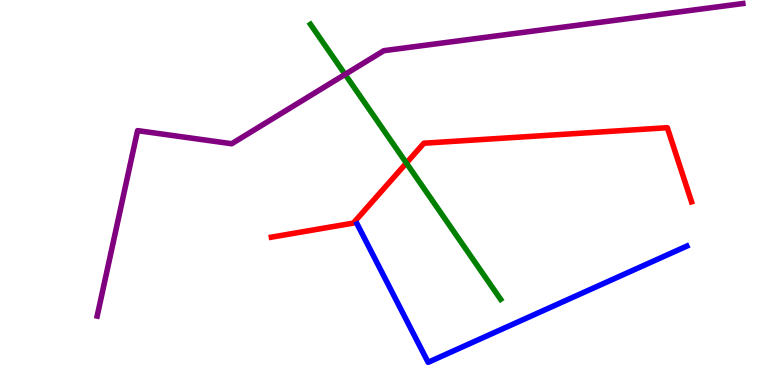[{'lines': ['blue', 'red'], 'intersections': []}, {'lines': ['green', 'red'], 'intersections': [{'x': 5.24, 'y': 5.77}]}, {'lines': ['purple', 'red'], 'intersections': []}, {'lines': ['blue', 'green'], 'intersections': []}, {'lines': ['blue', 'purple'], 'intersections': []}, {'lines': ['green', 'purple'], 'intersections': [{'x': 4.45, 'y': 8.07}]}]